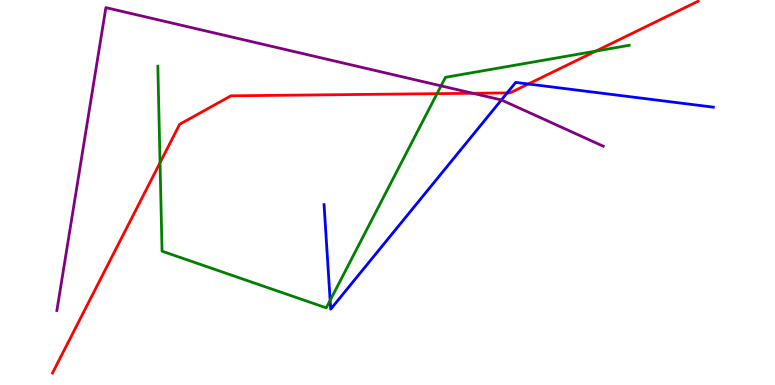[{'lines': ['blue', 'red'], 'intersections': [{'x': 6.54, 'y': 7.59}, {'x': 6.82, 'y': 7.82}]}, {'lines': ['green', 'red'], 'intersections': [{'x': 2.06, 'y': 5.77}, {'x': 5.64, 'y': 7.57}, {'x': 7.69, 'y': 8.67}]}, {'lines': ['purple', 'red'], 'intersections': [{'x': 6.1, 'y': 7.58}]}, {'lines': ['blue', 'green'], 'intersections': [{'x': 4.26, 'y': 2.2}]}, {'lines': ['blue', 'purple'], 'intersections': [{'x': 6.47, 'y': 7.4}]}, {'lines': ['green', 'purple'], 'intersections': [{'x': 5.69, 'y': 7.77}]}]